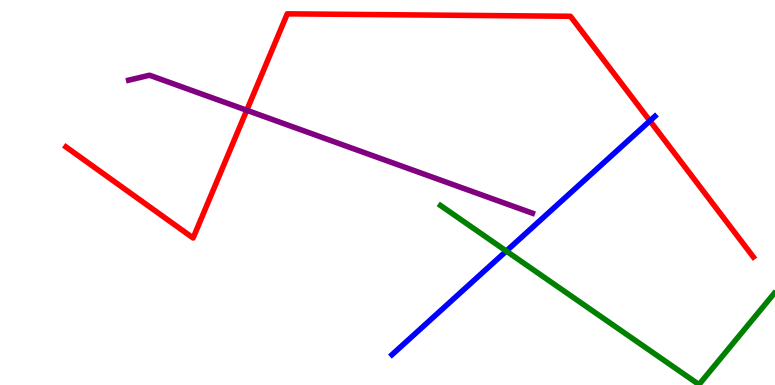[{'lines': ['blue', 'red'], 'intersections': [{'x': 8.39, 'y': 6.86}]}, {'lines': ['green', 'red'], 'intersections': []}, {'lines': ['purple', 'red'], 'intersections': [{'x': 3.18, 'y': 7.14}]}, {'lines': ['blue', 'green'], 'intersections': [{'x': 6.53, 'y': 3.48}]}, {'lines': ['blue', 'purple'], 'intersections': []}, {'lines': ['green', 'purple'], 'intersections': []}]